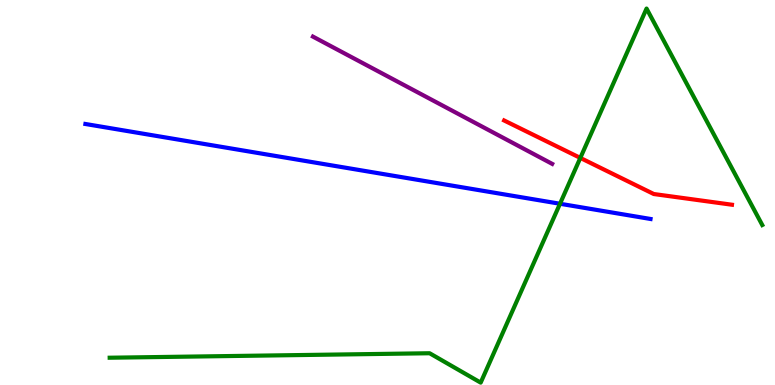[{'lines': ['blue', 'red'], 'intersections': []}, {'lines': ['green', 'red'], 'intersections': [{'x': 7.49, 'y': 5.9}]}, {'lines': ['purple', 'red'], 'intersections': []}, {'lines': ['blue', 'green'], 'intersections': [{'x': 7.23, 'y': 4.71}]}, {'lines': ['blue', 'purple'], 'intersections': []}, {'lines': ['green', 'purple'], 'intersections': []}]